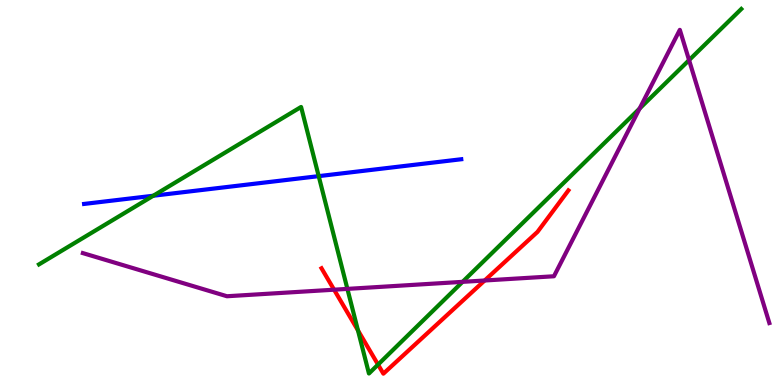[{'lines': ['blue', 'red'], 'intersections': []}, {'lines': ['green', 'red'], 'intersections': [{'x': 4.62, 'y': 1.42}, {'x': 4.88, 'y': 0.53}]}, {'lines': ['purple', 'red'], 'intersections': [{'x': 4.31, 'y': 2.48}, {'x': 6.25, 'y': 2.71}]}, {'lines': ['blue', 'green'], 'intersections': [{'x': 1.98, 'y': 4.92}, {'x': 4.11, 'y': 5.42}]}, {'lines': ['blue', 'purple'], 'intersections': []}, {'lines': ['green', 'purple'], 'intersections': [{'x': 4.48, 'y': 2.5}, {'x': 5.97, 'y': 2.68}, {'x': 8.25, 'y': 7.18}, {'x': 8.89, 'y': 8.44}]}]